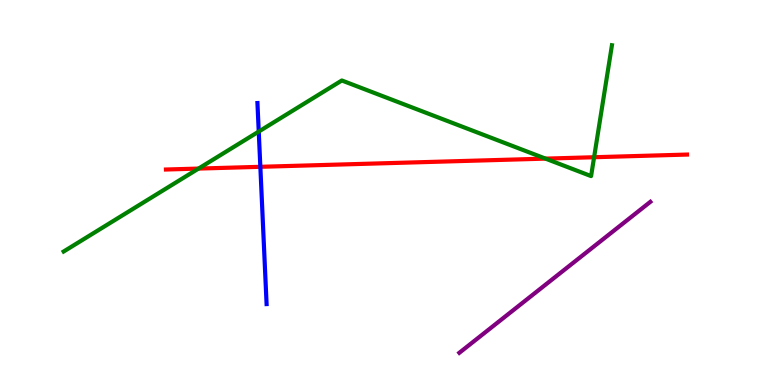[{'lines': ['blue', 'red'], 'intersections': [{'x': 3.36, 'y': 5.67}]}, {'lines': ['green', 'red'], 'intersections': [{'x': 2.56, 'y': 5.62}, {'x': 7.04, 'y': 5.88}, {'x': 7.67, 'y': 5.92}]}, {'lines': ['purple', 'red'], 'intersections': []}, {'lines': ['blue', 'green'], 'intersections': [{'x': 3.34, 'y': 6.58}]}, {'lines': ['blue', 'purple'], 'intersections': []}, {'lines': ['green', 'purple'], 'intersections': []}]